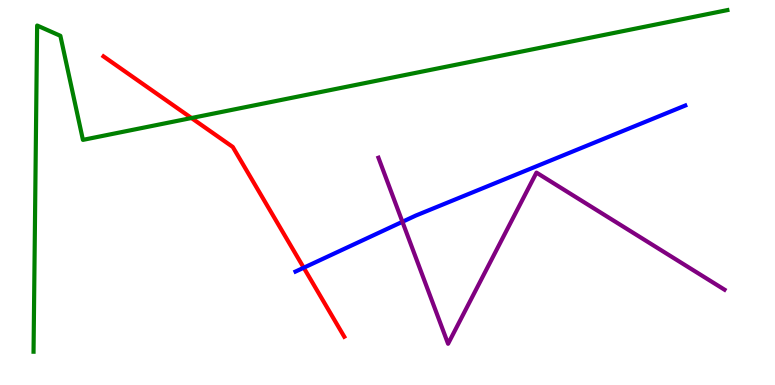[{'lines': ['blue', 'red'], 'intersections': [{'x': 3.92, 'y': 3.05}]}, {'lines': ['green', 'red'], 'intersections': [{'x': 2.47, 'y': 6.93}]}, {'lines': ['purple', 'red'], 'intersections': []}, {'lines': ['blue', 'green'], 'intersections': []}, {'lines': ['blue', 'purple'], 'intersections': [{'x': 5.19, 'y': 4.24}]}, {'lines': ['green', 'purple'], 'intersections': []}]